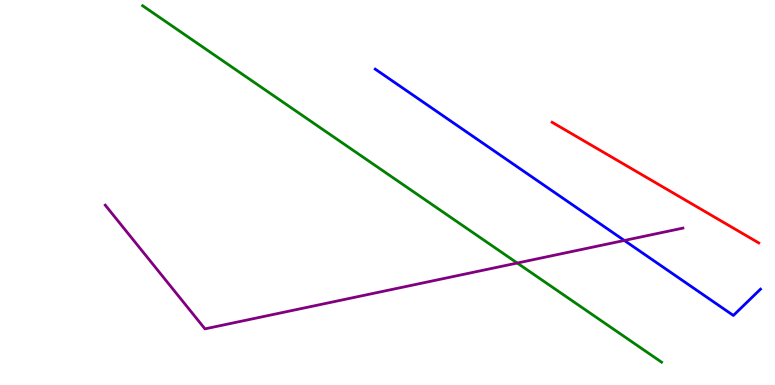[{'lines': ['blue', 'red'], 'intersections': []}, {'lines': ['green', 'red'], 'intersections': []}, {'lines': ['purple', 'red'], 'intersections': []}, {'lines': ['blue', 'green'], 'intersections': []}, {'lines': ['blue', 'purple'], 'intersections': [{'x': 8.06, 'y': 3.75}]}, {'lines': ['green', 'purple'], 'intersections': [{'x': 6.67, 'y': 3.17}]}]